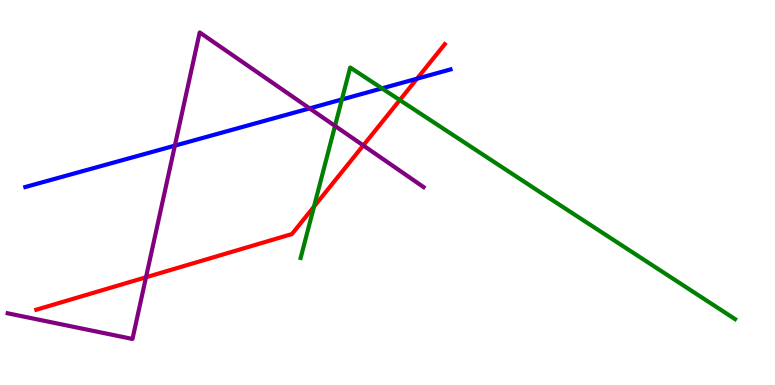[{'lines': ['blue', 'red'], 'intersections': [{'x': 5.38, 'y': 7.96}]}, {'lines': ['green', 'red'], 'intersections': [{'x': 4.05, 'y': 4.63}, {'x': 5.16, 'y': 7.4}]}, {'lines': ['purple', 'red'], 'intersections': [{'x': 1.88, 'y': 2.8}, {'x': 4.69, 'y': 6.22}]}, {'lines': ['blue', 'green'], 'intersections': [{'x': 4.41, 'y': 7.42}, {'x': 4.93, 'y': 7.7}]}, {'lines': ['blue', 'purple'], 'intersections': [{'x': 2.26, 'y': 6.22}, {'x': 4.0, 'y': 7.18}]}, {'lines': ['green', 'purple'], 'intersections': [{'x': 4.32, 'y': 6.73}]}]